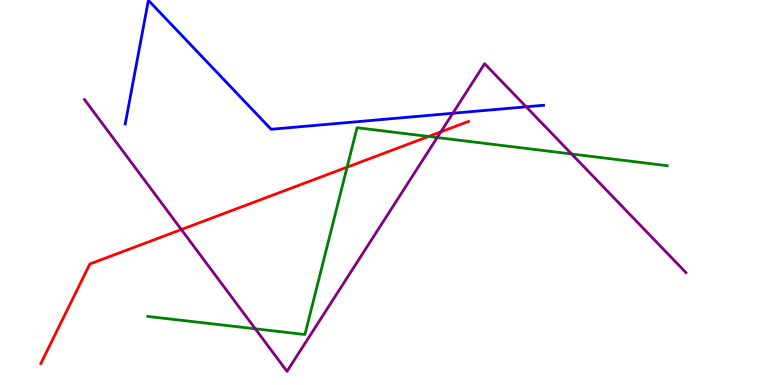[{'lines': ['blue', 'red'], 'intersections': []}, {'lines': ['green', 'red'], 'intersections': [{'x': 4.48, 'y': 5.66}, {'x': 5.53, 'y': 6.46}]}, {'lines': ['purple', 'red'], 'intersections': [{'x': 2.34, 'y': 4.04}, {'x': 5.69, 'y': 6.58}]}, {'lines': ['blue', 'green'], 'intersections': []}, {'lines': ['blue', 'purple'], 'intersections': [{'x': 5.84, 'y': 7.06}, {'x': 6.79, 'y': 7.23}]}, {'lines': ['green', 'purple'], 'intersections': [{'x': 3.29, 'y': 1.46}, {'x': 5.64, 'y': 6.43}, {'x': 7.38, 'y': 6.0}]}]